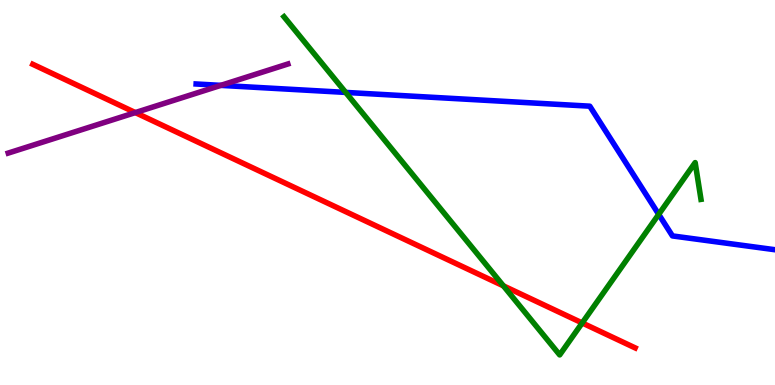[{'lines': ['blue', 'red'], 'intersections': []}, {'lines': ['green', 'red'], 'intersections': [{'x': 6.5, 'y': 2.58}, {'x': 7.51, 'y': 1.61}]}, {'lines': ['purple', 'red'], 'intersections': [{'x': 1.75, 'y': 7.08}]}, {'lines': ['blue', 'green'], 'intersections': [{'x': 4.46, 'y': 7.6}, {'x': 8.5, 'y': 4.43}]}, {'lines': ['blue', 'purple'], 'intersections': [{'x': 2.85, 'y': 7.78}]}, {'lines': ['green', 'purple'], 'intersections': []}]